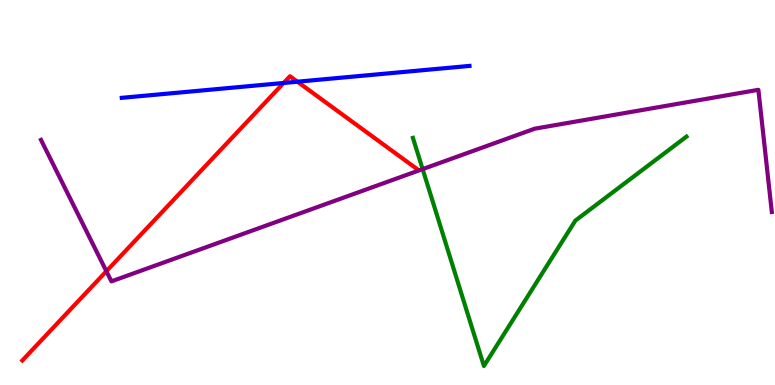[{'lines': ['blue', 'red'], 'intersections': [{'x': 3.66, 'y': 7.84}, {'x': 3.84, 'y': 7.88}]}, {'lines': ['green', 'red'], 'intersections': []}, {'lines': ['purple', 'red'], 'intersections': [{'x': 1.37, 'y': 2.96}]}, {'lines': ['blue', 'green'], 'intersections': []}, {'lines': ['blue', 'purple'], 'intersections': []}, {'lines': ['green', 'purple'], 'intersections': [{'x': 5.45, 'y': 5.61}]}]